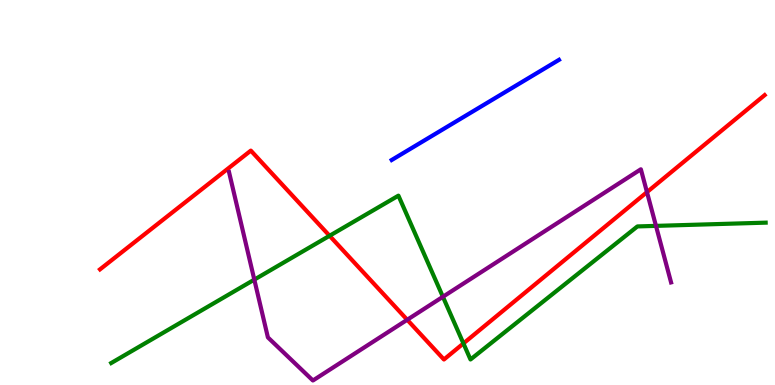[{'lines': ['blue', 'red'], 'intersections': []}, {'lines': ['green', 'red'], 'intersections': [{'x': 4.25, 'y': 3.88}, {'x': 5.98, 'y': 1.08}]}, {'lines': ['purple', 'red'], 'intersections': [{'x': 5.25, 'y': 1.69}, {'x': 8.35, 'y': 5.01}]}, {'lines': ['blue', 'green'], 'intersections': []}, {'lines': ['blue', 'purple'], 'intersections': []}, {'lines': ['green', 'purple'], 'intersections': [{'x': 3.28, 'y': 2.74}, {'x': 5.71, 'y': 2.29}, {'x': 8.46, 'y': 4.13}]}]